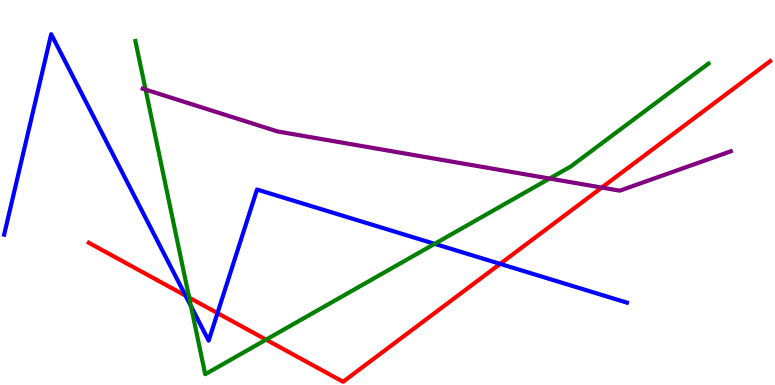[{'lines': ['blue', 'red'], 'intersections': [{'x': 2.39, 'y': 2.32}, {'x': 2.81, 'y': 1.87}, {'x': 6.45, 'y': 3.15}]}, {'lines': ['green', 'red'], 'intersections': [{'x': 2.44, 'y': 2.27}, {'x': 3.43, 'y': 1.18}]}, {'lines': ['purple', 'red'], 'intersections': [{'x': 7.76, 'y': 5.13}]}, {'lines': ['blue', 'green'], 'intersections': [{'x': 2.46, 'y': 2.05}, {'x': 5.61, 'y': 3.67}]}, {'lines': ['blue', 'purple'], 'intersections': []}, {'lines': ['green', 'purple'], 'intersections': [{'x': 1.88, 'y': 7.67}, {'x': 7.09, 'y': 5.36}]}]